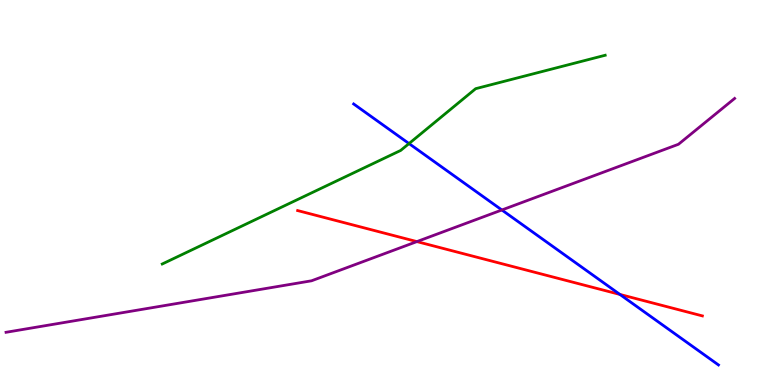[{'lines': ['blue', 'red'], 'intersections': [{'x': 8.0, 'y': 2.35}]}, {'lines': ['green', 'red'], 'intersections': []}, {'lines': ['purple', 'red'], 'intersections': [{'x': 5.38, 'y': 3.72}]}, {'lines': ['blue', 'green'], 'intersections': [{'x': 5.28, 'y': 6.27}]}, {'lines': ['blue', 'purple'], 'intersections': [{'x': 6.48, 'y': 4.55}]}, {'lines': ['green', 'purple'], 'intersections': []}]